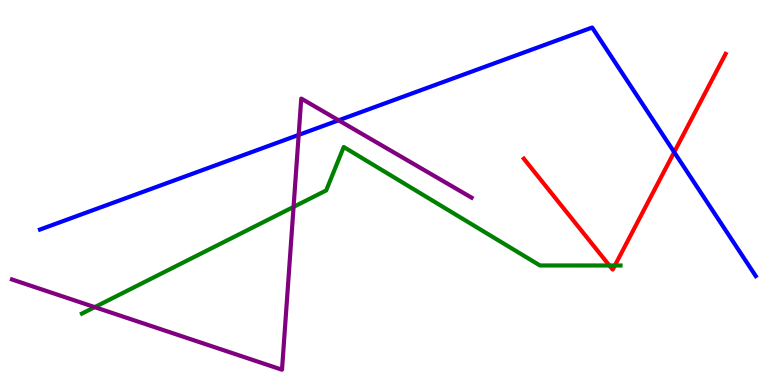[{'lines': ['blue', 'red'], 'intersections': [{'x': 8.7, 'y': 6.05}]}, {'lines': ['green', 'red'], 'intersections': [{'x': 7.86, 'y': 3.1}, {'x': 7.93, 'y': 3.1}]}, {'lines': ['purple', 'red'], 'intersections': []}, {'lines': ['blue', 'green'], 'intersections': []}, {'lines': ['blue', 'purple'], 'intersections': [{'x': 3.85, 'y': 6.5}, {'x': 4.37, 'y': 6.88}]}, {'lines': ['green', 'purple'], 'intersections': [{'x': 1.22, 'y': 2.02}, {'x': 3.79, 'y': 4.63}]}]